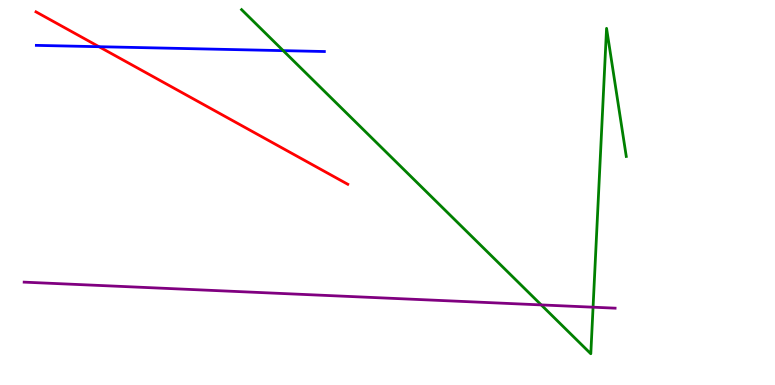[{'lines': ['blue', 'red'], 'intersections': [{'x': 1.28, 'y': 8.79}]}, {'lines': ['green', 'red'], 'intersections': []}, {'lines': ['purple', 'red'], 'intersections': []}, {'lines': ['blue', 'green'], 'intersections': [{'x': 3.65, 'y': 8.68}]}, {'lines': ['blue', 'purple'], 'intersections': []}, {'lines': ['green', 'purple'], 'intersections': [{'x': 6.98, 'y': 2.08}, {'x': 7.65, 'y': 2.02}]}]